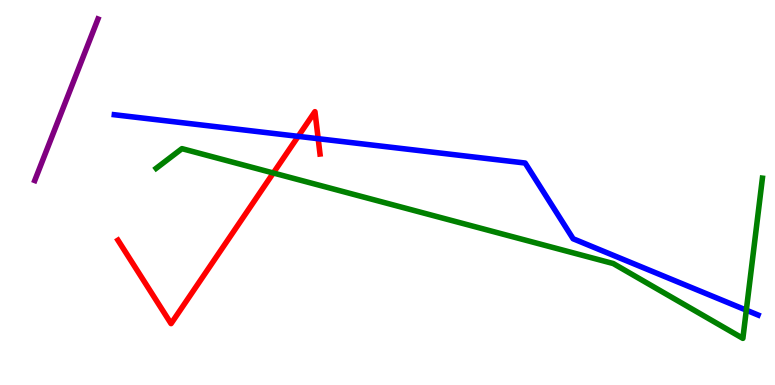[{'lines': ['blue', 'red'], 'intersections': [{'x': 3.85, 'y': 6.46}, {'x': 4.11, 'y': 6.4}]}, {'lines': ['green', 'red'], 'intersections': [{'x': 3.53, 'y': 5.51}]}, {'lines': ['purple', 'red'], 'intersections': []}, {'lines': ['blue', 'green'], 'intersections': [{'x': 9.63, 'y': 1.94}]}, {'lines': ['blue', 'purple'], 'intersections': []}, {'lines': ['green', 'purple'], 'intersections': []}]